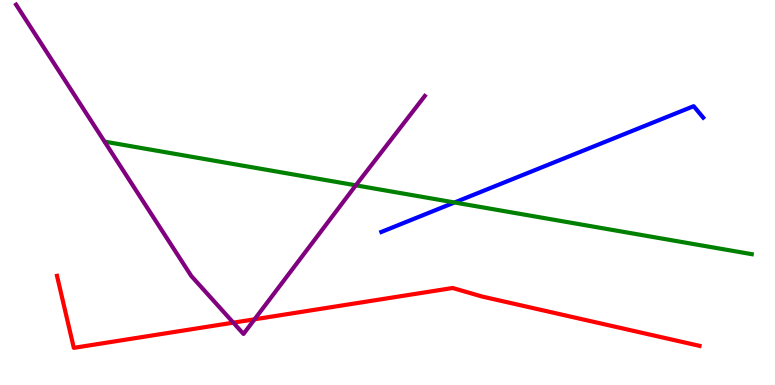[{'lines': ['blue', 'red'], 'intersections': []}, {'lines': ['green', 'red'], 'intersections': []}, {'lines': ['purple', 'red'], 'intersections': [{'x': 3.01, 'y': 1.62}, {'x': 3.28, 'y': 1.71}]}, {'lines': ['blue', 'green'], 'intersections': [{'x': 5.86, 'y': 4.74}]}, {'lines': ['blue', 'purple'], 'intersections': []}, {'lines': ['green', 'purple'], 'intersections': [{'x': 4.59, 'y': 5.19}]}]